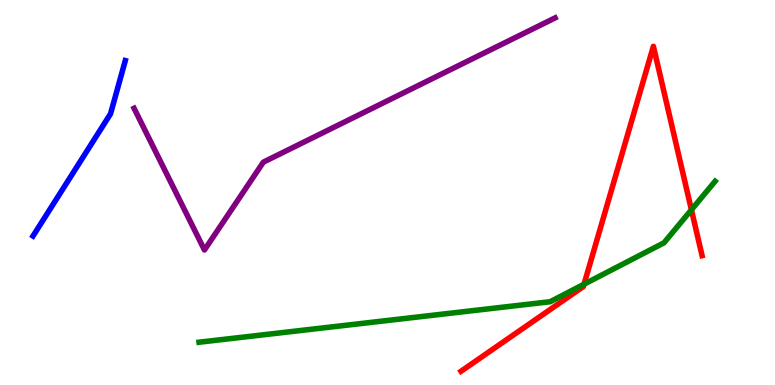[{'lines': ['blue', 'red'], 'intersections': []}, {'lines': ['green', 'red'], 'intersections': [{'x': 7.54, 'y': 2.62}, {'x': 8.92, 'y': 4.55}]}, {'lines': ['purple', 'red'], 'intersections': []}, {'lines': ['blue', 'green'], 'intersections': []}, {'lines': ['blue', 'purple'], 'intersections': []}, {'lines': ['green', 'purple'], 'intersections': []}]